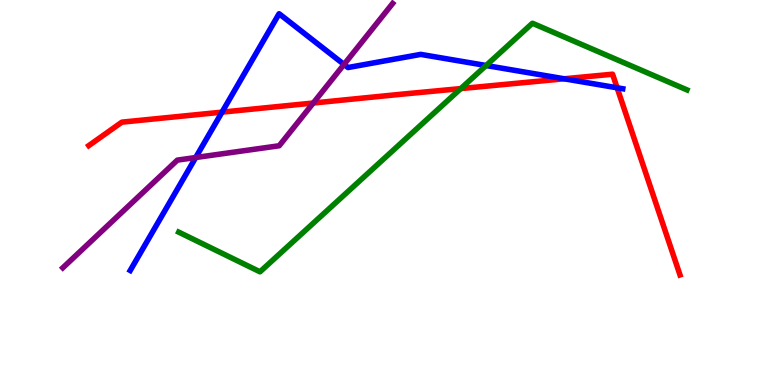[{'lines': ['blue', 'red'], 'intersections': [{'x': 2.86, 'y': 7.09}, {'x': 7.28, 'y': 7.95}, {'x': 7.96, 'y': 7.72}]}, {'lines': ['green', 'red'], 'intersections': [{'x': 5.95, 'y': 7.7}]}, {'lines': ['purple', 'red'], 'intersections': [{'x': 4.04, 'y': 7.32}]}, {'lines': ['blue', 'green'], 'intersections': [{'x': 6.27, 'y': 8.3}]}, {'lines': ['blue', 'purple'], 'intersections': [{'x': 2.53, 'y': 5.91}, {'x': 4.44, 'y': 8.33}]}, {'lines': ['green', 'purple'], 'intersections': []}]